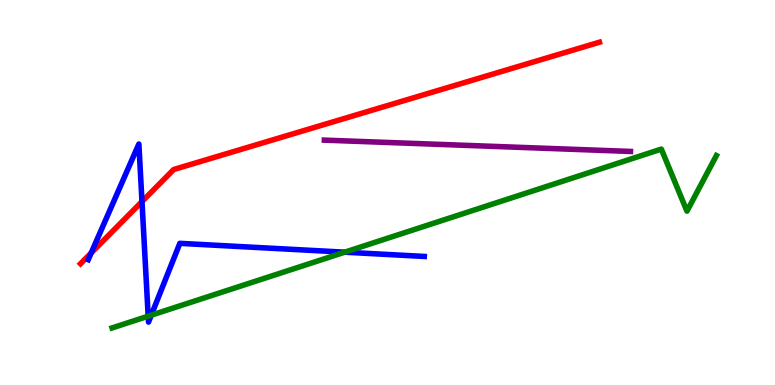[{'lines': ['blue', 'red'], 'intersections': [{'x': 1.18, 'y': 3.43}, {'x': 1.83, 'y': 4.76}]}, {'lines': ['green', 'red'], 'intersections': []}, {'lines': ['purple', 'red'], 'intersections': []}, {'lines': ['blue', 'green'], 'intersections': [{'x': 1.91, 'y': 1.79}, {'x': 1.95, 'y': 1.81}, {'x': 4.45, 'y': 3.45}]}, {'lines': ['blue', 'purple'], 'intersections': []}, {'lines': ['green', 'purple'], 'intersections': []}]